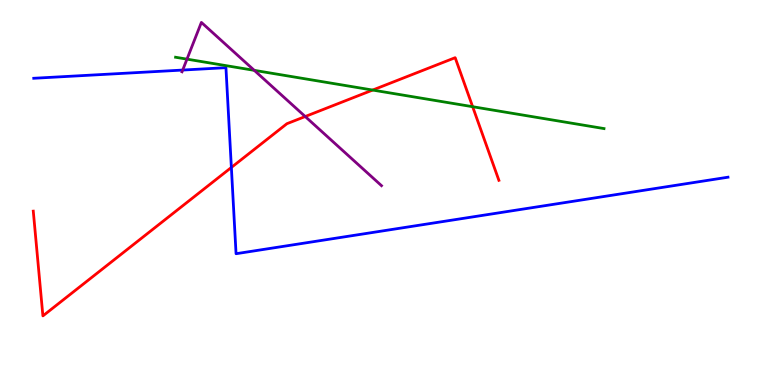[{'lines': ['blue', 'red'], 'intersections': [{'x': 2.99, 'y': 5.65}]}, {'lines': ['green', 'red'], 'intersections': [{'x': 4.81, 'y': 7.66}, {'x': 6.1, 'y': 7.23}]}, {'lines': ['purple', 'red'], 'intersections': [{'x': 3.94, 'y': 6.97}]}, {'lines': ['blue', 'green'], 'intersections': []}, {'lines': ['blue', 'purple'], 'intersections': [{'x': 2.36, 'y': 8.18}]}, {'lines': ['green', 'purple'], 'intersections': [{'x': 2.41, 'y': 8.46}, {'x': 3.28, 'y': 8.17}]}]